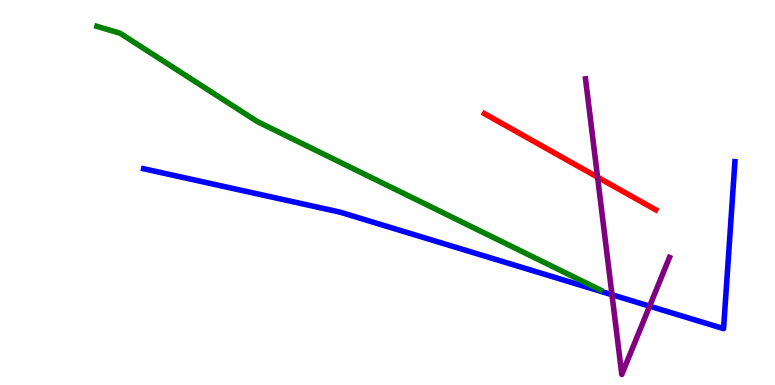[{'lines': ['blue', 'red'], 'intersections': []}, {'lines': ['green', 'red'], 'intersections': []}, {'lines': ['purple', 'red'], 'intersections': [{'x': 7.71, 'y': 5.4}]}, {'lines': ['blue', 'green'], 'intersections': []}, {'lines': ['blue', 'purple'], 'intersections': [{'x': 7.9, 'y': 2.34}, {'x': 8.38, 'y': 2.05}]}, {'lines': ['green', 'purple'], 'intersections': []}]